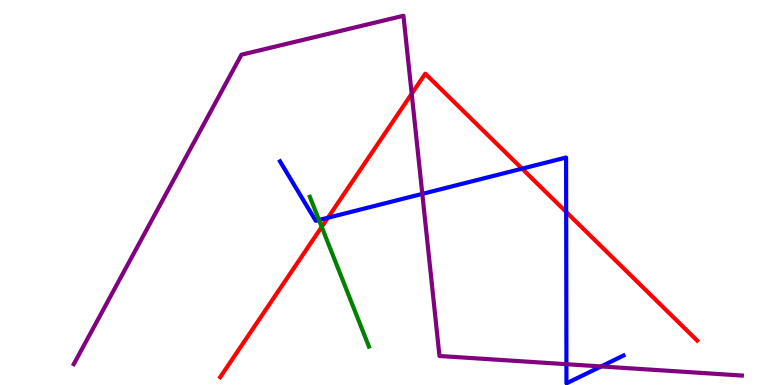[{'lines': ['blue', 'red'], 'intersections': [{'x': 4.23, 'y': 4.34}, {'x': 6.74, 'y': 5.62}, {'x': 7.31, 'y': 4.49}]}, {'lines': ['green', 'red'], 'intersections': [{'x': 4.15, 'y': 4.11}]}, {'lines': ['purple', 'red'], 'intersections': [{'x': 5.31, 'y': 7.56}]}, {'lines': ['blue', 'green'], 'intersections': [{'x': 4.12, 'y': 4.29}]}, {'lines': ['blue', 'purple'], 'intersections': [{'x': 5.45, 'y': 4.96}, {'x': 7.31, 'y': 0.54}, {'x': 7.76, 'y': 0.482}]}, {'lines': ['green', 'purple'], 'intersections': []}]